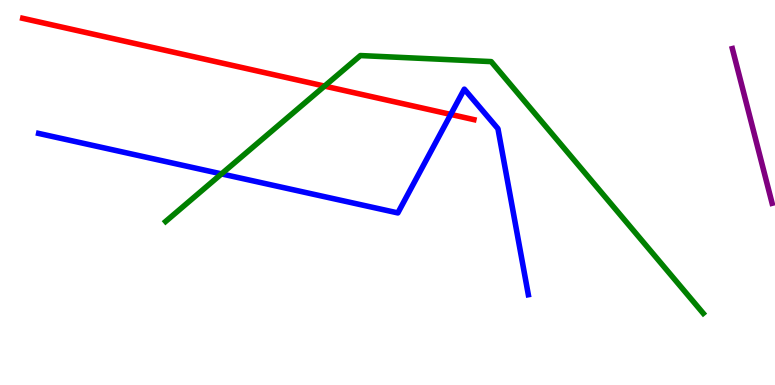[{'lines': ['blue', 'red'], 'intersections': [{'x': 5.82, 'y': 7.03}]}, {'lines': ['green', 'red'], 'intersections': [{'x': 4.19, 'y': 7.76}]}, {'lines': ['purple', 'red'], 'intersections': []}, {'lines': ['blue', 'green'], 'intersections': [{'x': 2.86, 'y': 5.48}]}, {'lines': ['blue', 'purple'], 'intersections': []}, {'lines': ['green', 'purple'], 'intersections': []}]